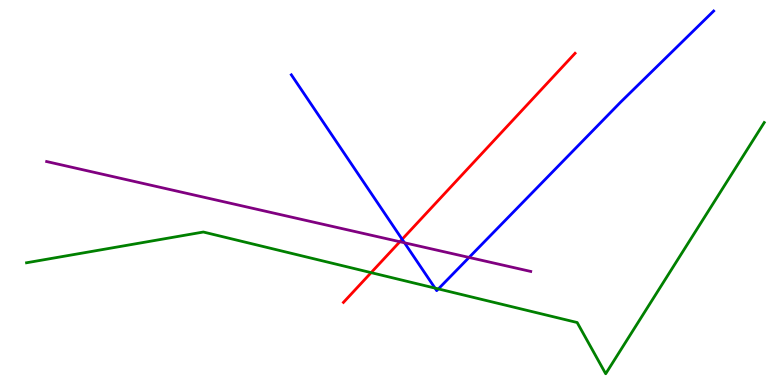[{'lines': ['blue', 'red'], 'intersections': [{'x': 5.19, 'y': 3.78}]}, {'lines': ['green', 'red'], 'intersections': [{'x': 4.79, 'y': 2.92}]}, {'lines': ['purple', 'red'], 'intersections': [{'x': 5.16, 'y': 3.72}]}, {'lines': ['blue', 'green'], 'intersections': [{'x': 5.61, 'y': 2.52}, {'x': 5.66, 'y': 2.5}]}, {'lines': ['blue', 'purple'], 'intersections': [{'x': 5.22, 'y': 3.69}, {'x': 6.05, 'y': 3.31}]}, {'lines': ['green', 'purple'], 'intersections': []}]